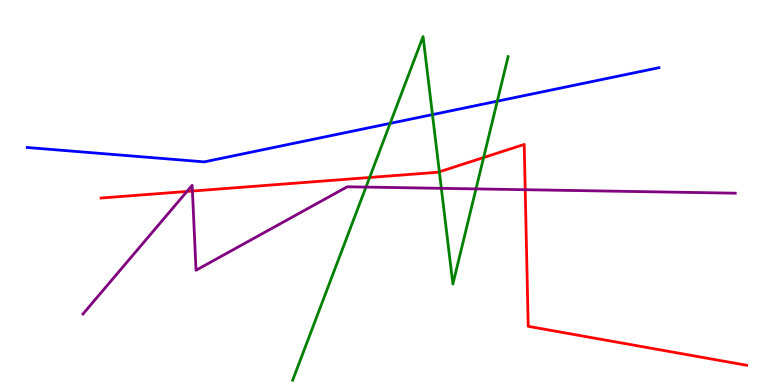[{'lines': ['blue', 'red'], 'intersections': []}, {'lines': ['green', 'red'], 'intersections': [{'x': 4.77, 'y': 5.39}, {'x': 5.67, 'y': 5.54}, {'x': 6.24, 'y': 5.91}]}, {'lines': ['purple', 'red'], 'intersections': [{'x': 2.41, 'y': 5.03}, {'x': 2.48, 'y': 5.04}, {'x': 6.78, 'y': 5.07}]}, {'lines': ['blue', 'green'], 'intersections': [{'x': 5.03, 'y': 6.8}, {'x': 5.58, 'y': 7.02}, {'x': 6.42, 'y': 7.37}]}, {'lines': ['blue', 'purple'], 'intersections': []}, {'lines': ['green', 'purple'], 'intersections': [{'x': 4.72, 'y': 5.14}, {'x': 5.69, 'y': 5.11}, {'x': 6.14, 'y': 5.09}]}]